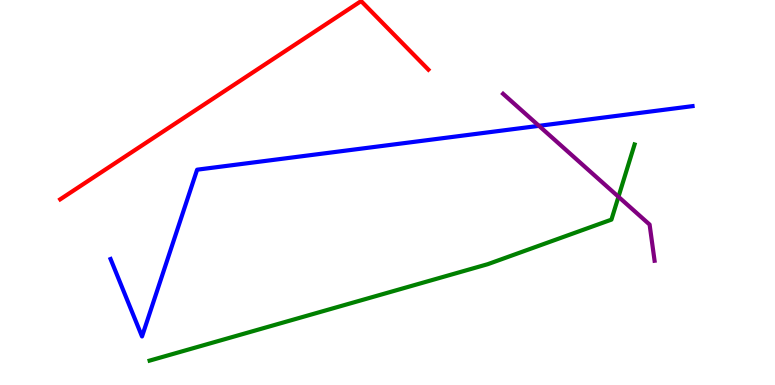[{'lines': ['blue', 'red'], 'intersections': []}, {'lines': ['green', 'red'], 'intersections': []}, {'lines': ['purple', 'red'], 'intersections': []}, {'lines': ['blue', 'green'], 'intersections': []}, {'lines': ['blue', 'purple'], 'intersections': [{'x': 6.95, 'y': 6.73}]}, {'lines': ['green', 'purple'], 'intersections': [{'x': 7.98, 'y': 4.89}]}]